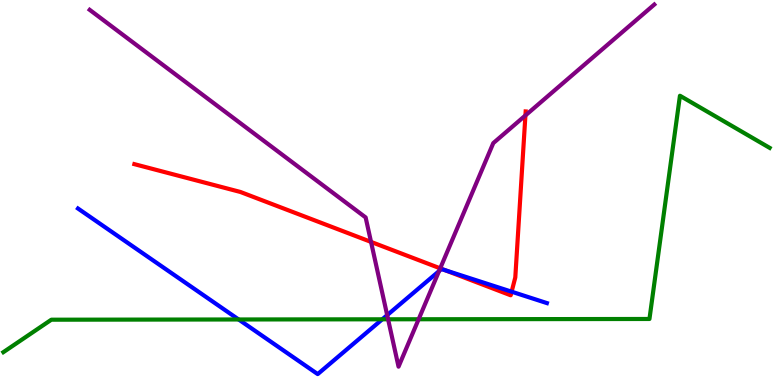[{'lines': ['blue', 'red'], 'intersections': [{'x': 5.74, 'y': 2.98}, {'x': 6.6, 'y': 2.42}]}, {'lines': ['green', 'red'], 'intersections': []}, {'lines': ['purple', 'red'], 'intersections': [{'x': 4.79, 'y': 3.72}, {'x': 5.68, 'y': 3.03}, {'x': 6.78, 'y': 7.0}]}, {'lines': ['blue', 'green'], 'intersections': [{'x': 3.08, 'y': 1.7}, {'x': 4.93, 'y': 1.71}]}, {'lines': ['blue', 'purple'], 'intersections': [{'x': 5.0, 'y': 1.81}, {'x': 5.66, 'y': 2.96}]}, {'lines': ['green', 'purple'], 'intersections': [{'x': 5.01, 'y': 1.71}, {'x': 5.4, 'y': 1.71}]}]